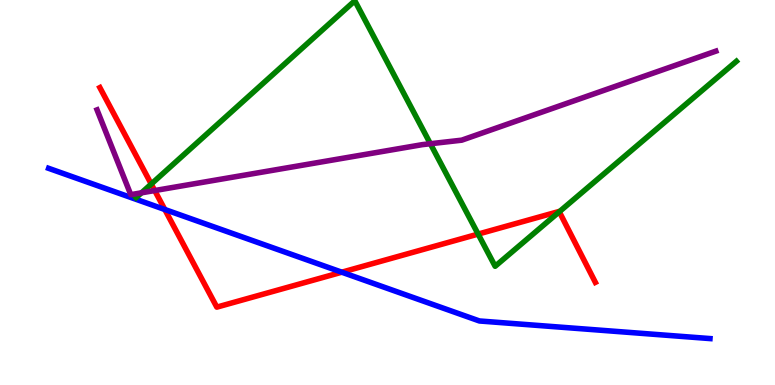[{'lines': ['blue', 'red'], 'intersections': [{'x': 2.13, 'y': 4.56}, {'x': 4.41, 'y': 2.93}]}, {'lines': ['green', 'red'], 'intersections': [{'x': 1.95, 'y': 5.22}, {'x': 6.17, 'y': 3.92}, {'x': 7.22, 'y': 4.5}]}, {'lines': ['purple', 'red'], 'intersections': [{'x': 2.0, 'y': 5.05}]}, {'lines': ['blue', 'green'], 'intersections': []}, {'lines': ['blue', 'purple'], 'intersections': []}, {'lines': ['green', 'purple'], 'intersections': [{'x': 1.83, 'y': 4.99}, {'x': 5.55, 'y': 6.27}]}]